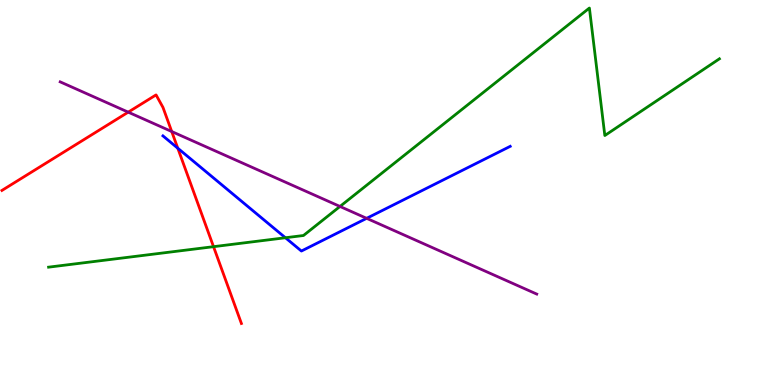[{'lines': ['blue', 'red'], 'intersections': [{'x': 2.29, 'y': 6.15}]}, {'lines': ['green', 'red'], 'intersections': [{'x': 2.76, 'y': 3.59}]}, {'lines': ['purple', 'red'], 'intersections': [{'x': 1.65, 'y': 7.09}, {'x': 2.22, 'y': 6.58}]}, {'lines': ['blue', 'green'], 'intersections': [{'x': 3.68, 'y': 3.82}]}, {'lines': ['blue', 'purple'], 'intersections': [{'x': 4.73, 'y': 4.33}]}, {'lines': ['green', 'purple'], 'intersections': [{'x': 4.39, 'y': 4.64}]}]